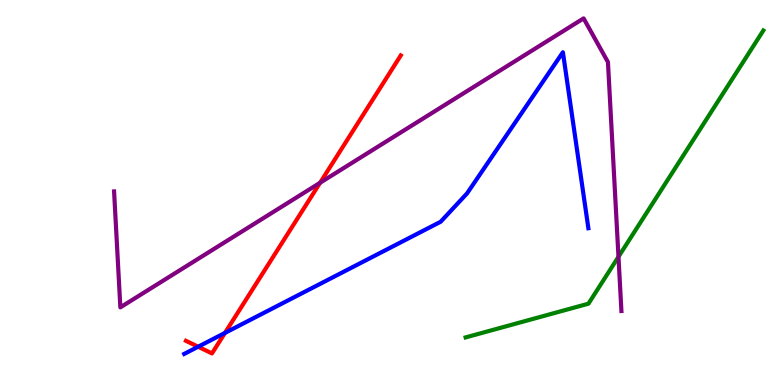[{'lines': ['blue', 'red'], 'intersections': [{'x': 2.56, 'y': 0.994}, {'x': 2.9, 'y': 1.35}]}, {'lines': ['green', 'red'], 'intersections': []}, {'lines': ['purple', 'red'], 'intersections': [{'x': 4.13, 'y': 5.25}]}, {'lines': ['blue', 'green'], 'intersections': []}, {'lines': ['blue', 'purple'], 'intersections': []}, {'lines': ['green', 'purple'], 'intersections': [{'x': 7.98, 'y': 3.33}]}]